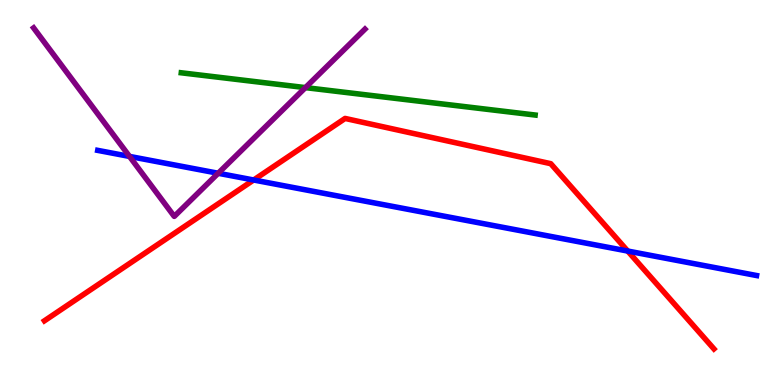[{'lines': ['blue', 'red'], 'intersections': [{'x': 3.27, 'y': 5.32}, {'x': 8.1, 'y': 3.48}]}, {'lines': ['green', 'red'], 'intersections': []}, {'lines': ['purple', 'red'], 'intersections': []}, {'lines': ['blue', 'green'], 'intersections': []}, {'lines': ['blue', 'purple'], 'intersections': [{'x': 1.67, 'y': 5.94}, {'x': 2.82, 'y': 5.5}]}, {'lines': ['green', 'purple'], 'intersections': [{'x': 3.94, 'y': 7.72}]}]